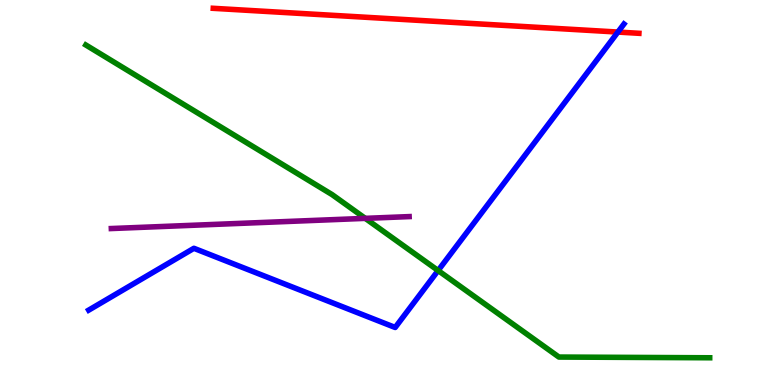[{'lines': ['blue', 'red'], 'intersections': [{'x': 7.97, 'y': 9.17}]}, {'lines': ['green', 'red'], 'intersections': []}, {'lines': ['purple', 'red'], 'intersections': []}, {'lines': ['blue', 'green'], 'intersections': [{'x': 5.65, 'y': 2.97}]}, {'lines': ['blue', 'purple'], 'intersections': []}, {'lines': ['green', 'purple'], 'intersections': [{'x': 4.71, 'y': 4.33}]}]